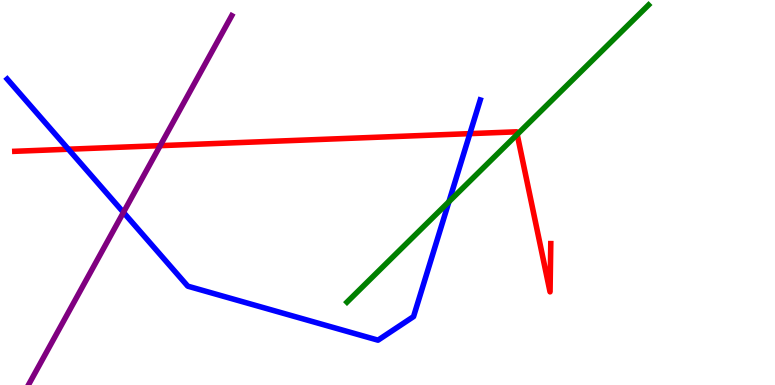[{'lines': ['blue', 'red'], 'intersections': [{'x': 0.882, 'y': 6.12}, {'x': 6.06, 'y': 6.53}]}, {'lines': ['green', 'red'], 'intersections': [{'x': 6.67, 'y': 6.51}]}, {'lines': ['purple', 'red'], 'intersections': [{'x': 2.07, 'y': 6.22}]}, {'lines': ['blue', 'green'], 'intersections': [{'x': 5.79, 'y': 4.76}]}, {'lines': ['blue', 'purple'], 'intersections': [{'x': 1.59, 'y': 4.48}]}, {'lines': ['green', 'purple'], 'intersections': []}]